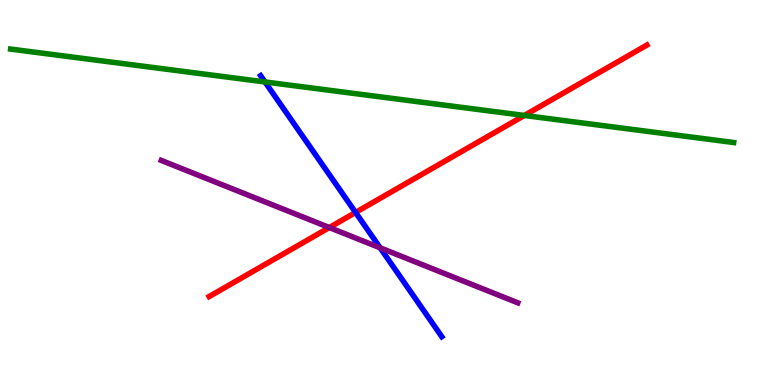[{'lines': ['blue', 'red'], 'intersections': [{'x': 4.59, 'y': 4.48}]}, {'lines': ['green', 'red'], 'intersections': [{'x': 6.77, 'y': 7.0}]}, {'lines': ['purple', 'red'], 'intersections': [{'x': 4.25, 'y': 4.09}]}, {'lines': ['blue', 'green'], 'intersections': [{'x': 3.42, 'y': 7.87}]}, {'lines': ['blue', 'purple'], 'intersections': [{'x': 4.9, 'y': 3.56}]}, {'lines': ['green', 'purple'], 'intersections': []}]